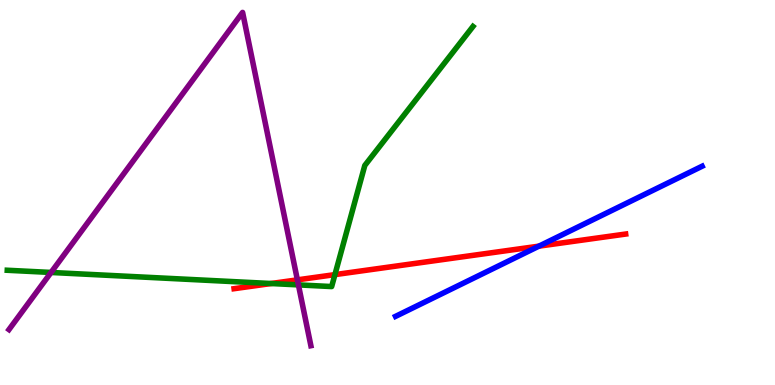[{'lines': ['blue', 'red'], 'intersections': [{'x': 6.95, 'y': 3.61}]}, {'lines': ['green', 'red'], 'intersections': [{'x': 3.5, 'y': 2.64}, {'x': 4.32, 'y': 2.87}]}, {'lines': ['purple', 'red'], 'intersections': [{'x': 3.84, 'y': 2.73}]}, {'lines': ['blue', 'green'], 'intersections': []}, {'lines': ['blue', 'purple'], 'intersections': []}, {'lines': ['green', 'purple'], 'intersections': [{'x': 0.659, 'y': 2.92}, {'x': 3.85, 'y': 2.6}]}]